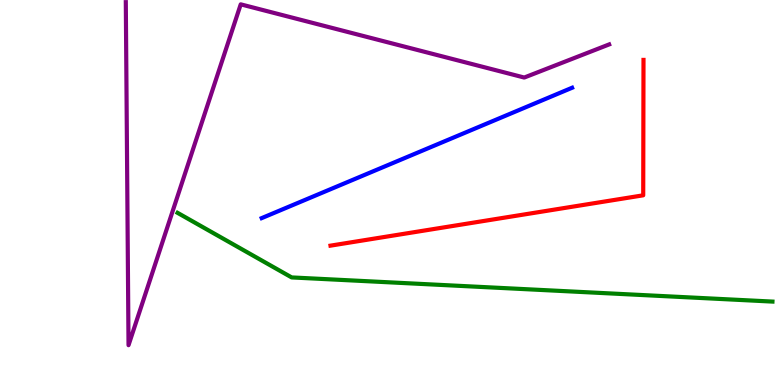[{'lines': ['blue', 'red'], 'intersections': []}, {'lines': ['green', 'red'], 'intersections': []}, {'lines': ['purple', 'red'], 'intersections': []}, {'lines': ['blue', 'green'], 'intersections': []}, {'lines': ['blue', 'purple'], 'intersections': []}, {'lines': ['green', 'purple'], 'intersections': []}]